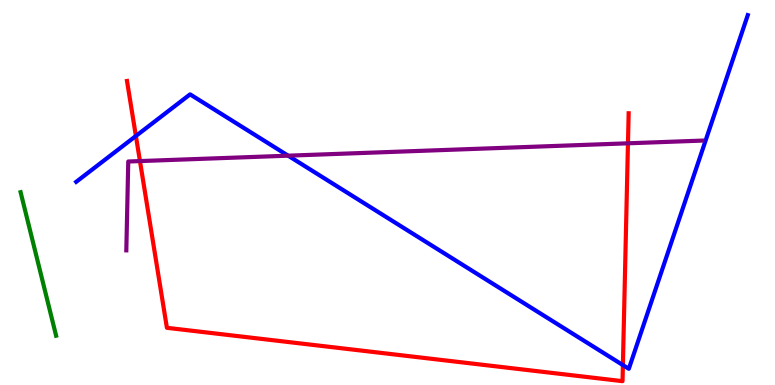[{'lines': ['blue', 'red'], 'intersections': [{'x': 1.75, 'y': 6.47}, {'x': 8.04, 'y': 0.518}]}, {'lines': ['green', 'red'], 'intersections': []}, {'lines': ['purple', 'red'], 'intersections': [{'x': 1.81, 'y': 5.82}, {'x': 8.1, 'y': 6.28}]}, {'lines': ['blue', 'green'], 'intersections': []}, {'lines': ['blue', 'purple'], 'intersections': [{'x': 3.72, 'y': 5.96}]}, {'lines': ['green', 'purple'], 'intersections': []}]